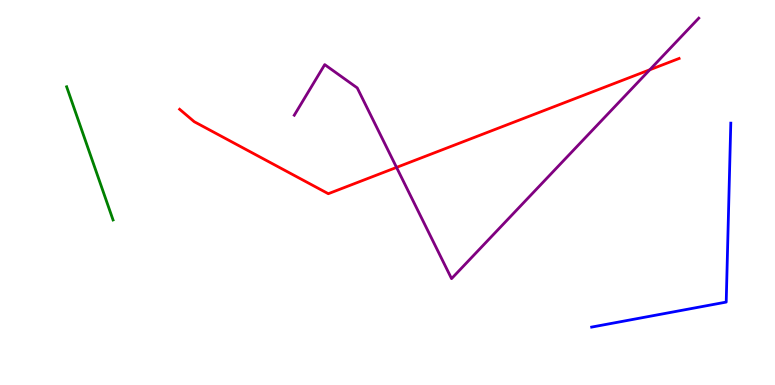[{'lines': ['blue', 'red'], 'intersections': []}, {'lines': ['green', 'red'], 'intersections': []}, {'lines': ['purple', 'red'], 'intersections': [{'x': 5.12, 'y': 5.65}, {'x': 8.38, 'y': 8.19}]}, {'lines': ['blue', 'green'], 'intersections': []}, {'lines': ['blue', 'purple'], 'intersections': []}, {'lines': ['green', 'purple'], 'intersections': []}]